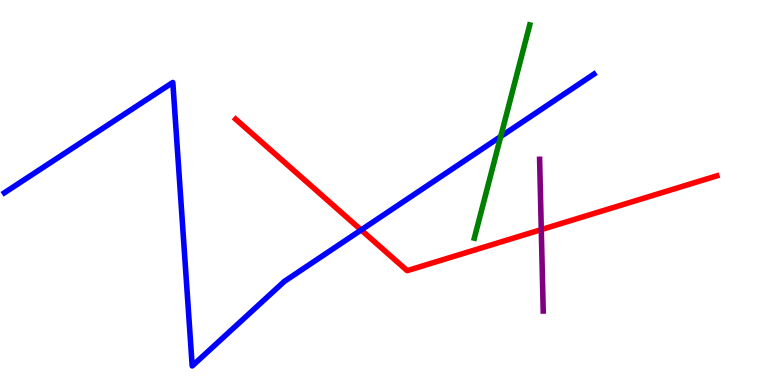[{'lines': ['blue', 'red'], 'intersections': [{'x': 4.66, 'y': 4.03}]}, {'lines': ['green', 'red'], 'intersections': []}, {'lines': ['purple', 'red'], 'intersections': [{'x': 6.98, 'y': 4.04}]}, {'lines': ['blue', 'green'], 'intersections': [{'x': 6.46, 'y': 6.45}]}, {'lines': ['blue', 'purple'], 'intersections': []}, {'lines': ['green', 'purple'], 'intersections': []}]